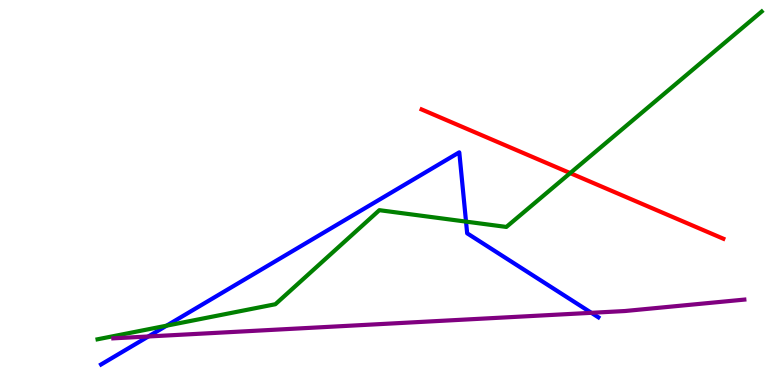[{'lines': ['blue', 'red'], 'intersections': []}, {'lines': ['green', 'red'], 'intersections': [{'x': 7.36, 'y': 5.5}]}, {'lines': ['purple', 'red'], 'intersections': []}, {'lines': ['blue', 'green'], 'intersections': [{'x': 2.15, 'y': 1.54}, {'x': 6.01, 'y': 4.24}]}, {'lines': ['blue', 'purple'], 'intersections': [{'x': 1.91, 'y': 1.26}, {'x': 7.63, 'y': 1.87}]}, {'lines': ['green', 'purple'], 'intersections': []}]